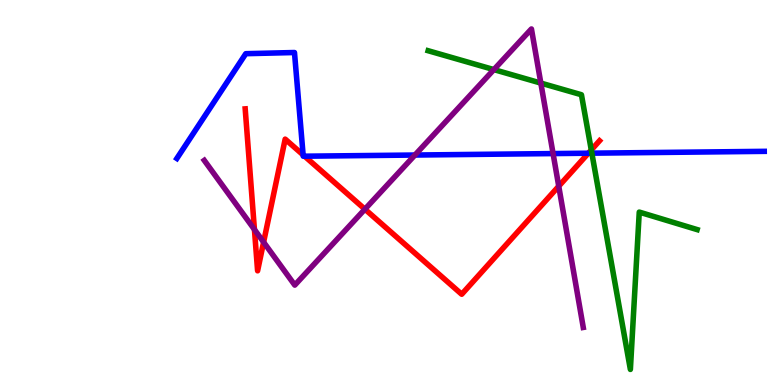[{'lines': ['blue', 'red'], 'intersections': [{'x': 3.91, 'y': 5.98}, {'x': 3.93, 'y': 5.94}, {'x': 7.59, 'y': 6.02}]}, {'lines': ['green', 'red'], 'intersections': [{'x': 7.63, 'y': 6.11}]}, {'lines': ['purple', 'red'], 'intersections': [{'x': 3.28, 'y': 4.04}, {'x': 3.4, 'y': 3.71}, {'x': 4.71, 'y': 4.57}, {'x': 7.21, 'y': 5.16}]}, {'lines': ['blue', 'green'], 'intersections': [{'x': 7.64, 'y': 6.02}]}, {'lines': ['blue', 'purple'], 'intersections': [{'x': 5.35, 'y': 5.97}, {'x': 7.14, 'y': 6.01}]}, {'lines': ['green', 'purple'], 'intersections': [{'x': 6.37, 'y': 8.19}, {'x': 6.98, 'y': 7.84}]}]